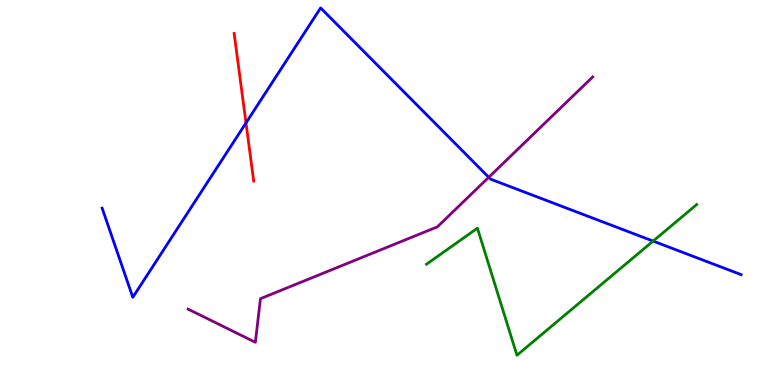[{'lines': ['blue', 'red'], 'intersections': [{'x': 3.17, 'y': 6.81}]}, {'lines': ['green', 'red'], 'intersections': []}, {'lines': ['purple', 'red'], 'intersections': []}, {'lines': ['blue', 'green'], 'intersections': [{'x': 8.43, 'y': 3.74}]}, {'lines': ['blue', 'purple'], 'intersections': [{'x': 6.31, 'y': 5.4}]}, {'lines': ['green', 'purple'], 'intersections': []}]